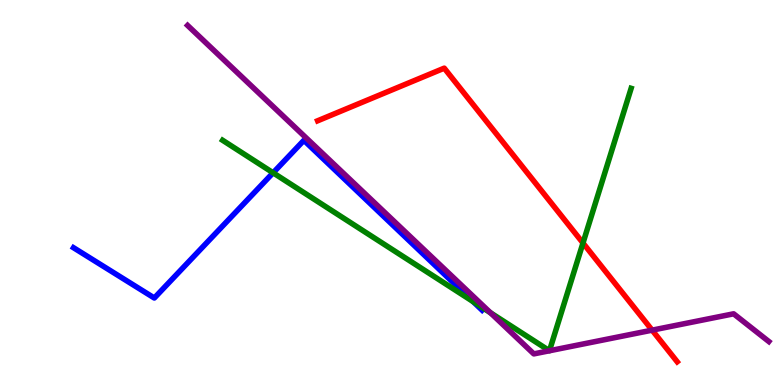[{'lines': ['blue', 'red'], 'intersections': []}, {'lines': ['green', 'red'], 'intersections': [{'x': 7.52, 'y': 3.69}]}, {'lines': ['purple', 'red'], 'intersections': [{'x': 8.41, 'y': 1.42}]}, {'lines': ['blue', 'green'], 'intersections': [{'x': 3.52, 'y': 5.51}, {'x': 6.1, 'y': 2.17}]}, {'lines': ['blue', 'purple'], 'intersections': []}, {'lines': ['green', 'purple'], 'intersections': [{'x': 6.33, 'y': 1.88}]}]